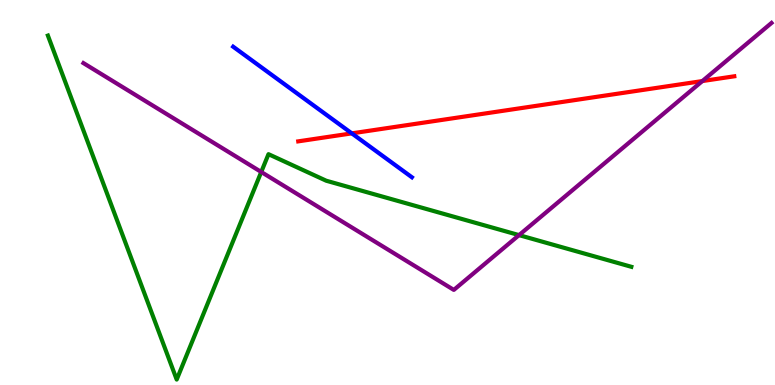[{'lines': ['blue', 'red'], 'intersections': [{'x': 4.54, 'y': 6.54}]}, {'lines': ['green', 'red'], 'intersections': []}, {'lines': ['purple', 'red'], 'intersections': [{'x': 9.06, 'y': 7.89}]}, {'lines': ['blue', 'green'], 'intersections': []}, {'lines': ['blue', 'purple'], 'intersections': []}, {'lines': ['green', 'purple'], 'intersections': [{'x': 3.37, 'y': 5.53}, {'x': 6.7, 'y': 3.89}]}]